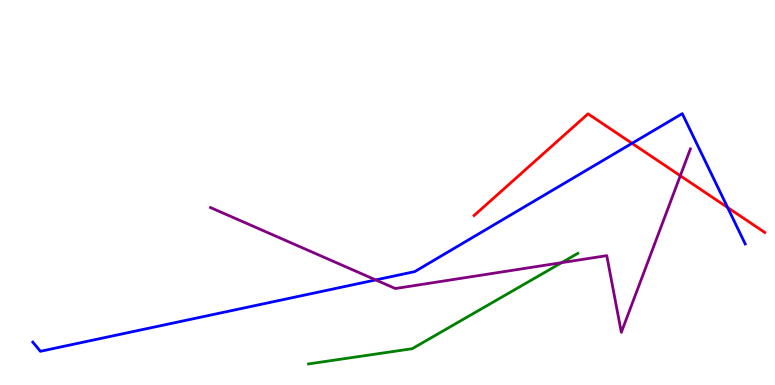[{'lines': ['blue', 'red'], 'intersections': [{'x': 8.15, 'y': 6.28}, {'x': 9.39, 'y': 4.61}]}, {'lines': ['green', 'red'], 'intersections': []}, {'lines': ['purple', 'red'], 'intersections': [{'x': 8.78, 'y': 5.44}]}, {'lines': ['blue', 'green'], 'intersections': []}, {'lines': ['blue', 'purple'], 'intersections': [{'x': 4.85, 'y': 2.73}]}, {'lines': ['green', 'purple'], 'intersections': [{'x': 7.25, 'y': 3.18}]}]